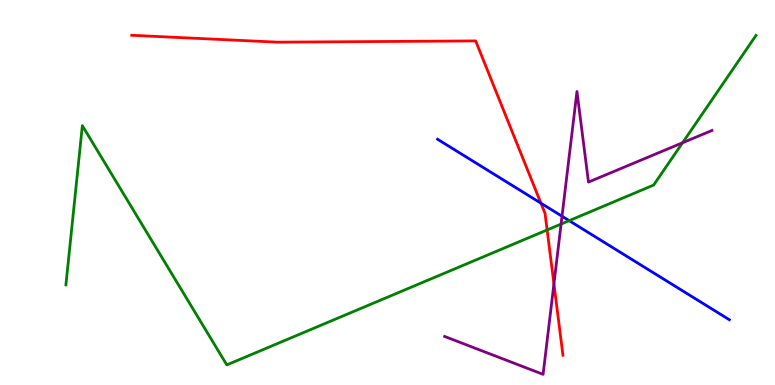[{'lines': ['blue', 'red'], 'intersections': [{'x': 6.98, 'y': 4.72}]}, {'lines': ['green', 'red'], 'intersections': [{'x': 7.06, 'y': 4.03}]}, {'lines': ['purple', 'red'], 'intersections': [{'x': 7.15, 'y': 2.63}]}, {'lines': ['blue', 'green'], 'intersections': [{'x': 7.34, 'y': 4.27}]}, {'lines': ['blue', 'purple'], 'intersections': [{'x': 7.25, 'y': 4.38}]}, {'lines': ['green', 'purple'], 'intersections': [{'x': 7.24, 'y': 4.18}, {'x': 8.81, 'y': 6.29}]}]